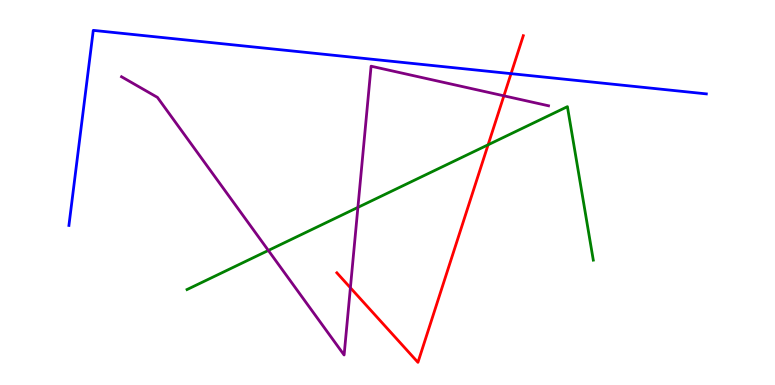[{'lines': ['blue', 'red'], 'intersections': [{'x': 6.59, 'y': 8.09}]}, {'lines': ['green', 'red'], 'intersections': [{'x': 6.3, 'y': 6.24}]}, {'lines': ['purple', 'red'], 'intersections': [{'x': 4.52, 'y': 2.53}, {'x': 6.5, 'y': 7.51}]}, {'lines': ['blue', 'green'], 'intersections': []}, {'lines': ['blue', 'purple'], 'intersections': []}, {'lines': ['green', 'purple'], 'intersections': [{'x': 3.46, 'y': 3.49}, {'x': 4.62, 'y': 4.61}]}]